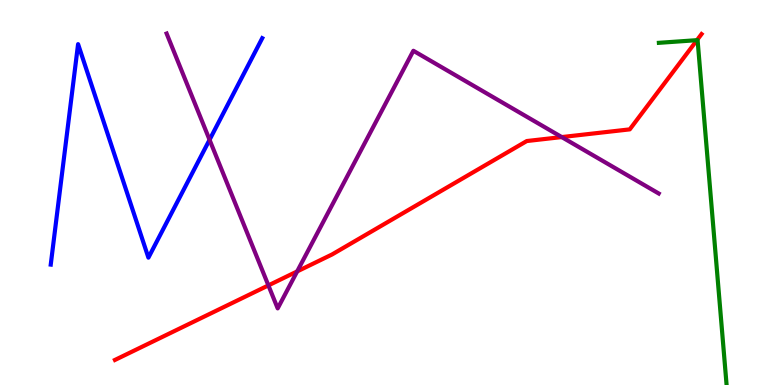[{'lines': ['blue', 'red'], 'intersections': []}, {'lines': ['green', 'red'], 'intersections': [{'x': 8.99, 'y': 8.96}]}, {'lines': ['purple', 'red'], 'intersections': [{'x': 3.46, 'y': 2.59}, {'x': 3.83, 'y': 2.95}, {'x': 7.25, 'y': 6.44}]}, {'lines': ['blue', 'green'], 'intersections': []}, {'lines': ['blue', 'purple'], 'intersections': [{'x': 2.7, 'y': 6.37}]}, {'lines': ['green', 'purple'], 'intersections': []}]